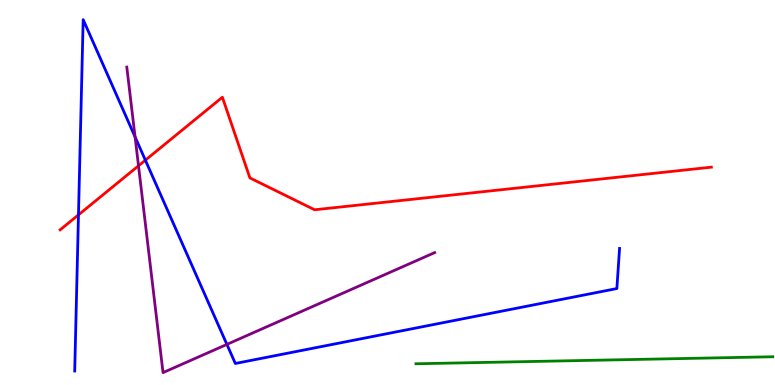[{'lines': ['blue', 'red'], 'intersections': [{'x': 1.01, 'y': 4.42}, {'x': 1.88, 'y': 5.84}]}, {'lines': ['green', 'red'], 'intersections': []}, {'lines': ['purple', 'red'], 'intersections': [{'x': 1.79, 'y': 5.69}]}, {'lines': ['blue', 'green'], 'intersections': []}, {'lines': ['blue', 'purple'], 'intersections': [{'x': 1.74, 'y': 6.44}, {'x': 2.93, 'y': 1.05}]}, {'lines': ['green', 'purple'], 'intersections': []}]